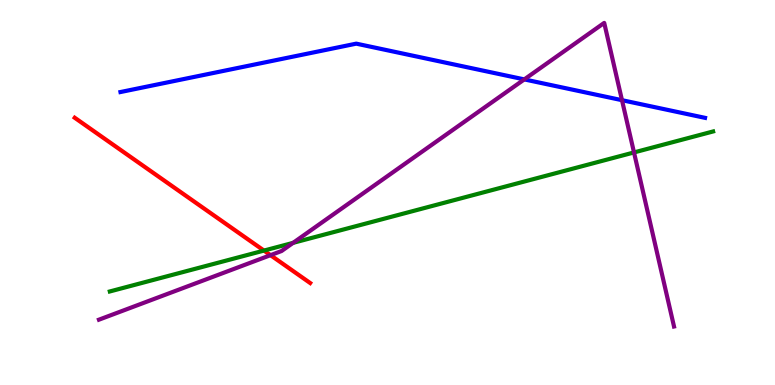[{'lines': ['blue', 'red'], 'intersections': []}, {'lines': ['green', 'red'], 'intersections': [{'x': 3.41, 'y': 3.49}]}, {'lines': ['purple', 'red'], 'intersections': [{'x': 3.49, 'y': 3.37}]}, {'lines': ['blue', 'green'], 'intersections': []}, {'lines': ['blue', 'purple'], 'intersections': [{'x': 6.77, 'y': 7.94}, {'x': 8.03, 'y': 7.4}]}, {'lines': ['green', 'purple'], 'intersections': [{'x': 3.78, 'y': 3.69}, {'x': 8.18, 'y': 6.04}]}]